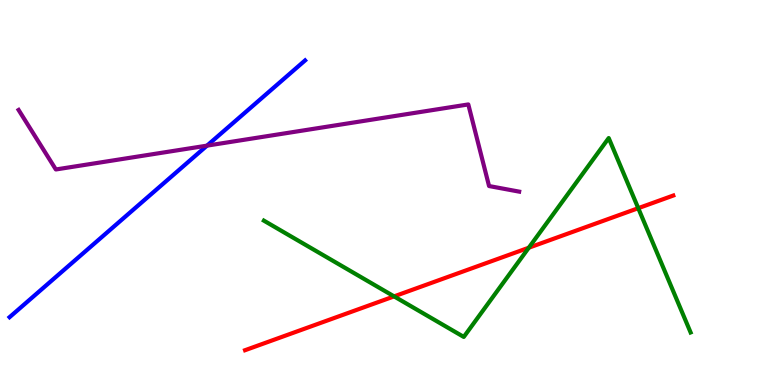[{'lines': ['blue', 'red'], 'intersections': []}, {'lines': ['green', 'red'], 'intersections': [{'x': 5.08, 'y': 2.3}, {'x': 6.82, 'y': 3.57}, {'x': 8.24, 'y': 4.59}]}, {'lines': ['purple', 'red'], 'intersections': []}, {'lines': ['blue', 'green'], 'intersections': []}, {'lines': ['blue', 'purple'], 'intersections': [{'x': 2.67, 'y': 6.22}]}, {'lines': ['green', 'purple'], 'intersections': []}]